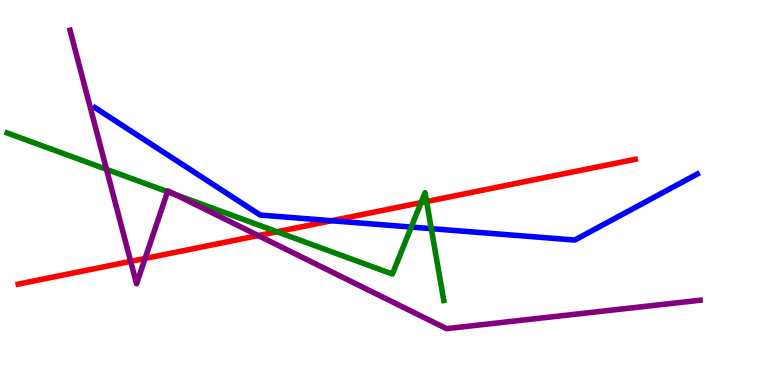[{'lines': ['blue', 'red'], 'intersections': [{'x': 4.28, 'y': 4.27}]}, {'lines': ['green', 'red'], 'intersections': [{'x': 3.57, 'y': 3.98}, {'x': 5.43, 'y': 4.74}, {'x': 5.5, 'y': 4.77}]}, {'lines': ['purple', 'red'], 'intersections': [{'x': 1.69, 'y': 3.21}, {'x': 1.87, 'y': 3.29}, {'x': 3.33, 'y': 3.88}]}, {'lines': ['blue', 'green'], 'intersections': [{'x': 5.31, 'y': 4.1}, {'x': 5.57, 'y': 4.06}]}, {'lines': ['blue', 'purple'], 'intersections': []}, {'lines': ['green', 'purple'], 'intersections': [{'x': 1.37, 'y': 5.6}, {'x': 2.16, 'y': 5.02}, {'x': 2.26, 'y': 4.95}]}]